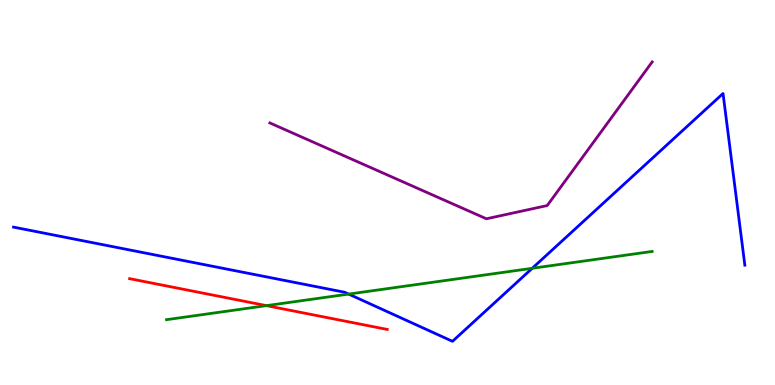[{'lines': ['blue', 'red'], 'intersections': []}, {'lines': ['green', 'red'], 'intersections': [{'x': 3.44, 'y': 2.06}]}, {'lines': ['purple', 'red'], 'intersections': []}, {'lines': ['blue', 'green'], 'intersections': [{'x': 4.5, 'y': 2.36}, {'x': 6.87, 'y': 3.03}]}, {'lines': ['blue', 'purple'], 'intersections': []}, {'lines': ['green', 'purple'], 'intersections': []}]